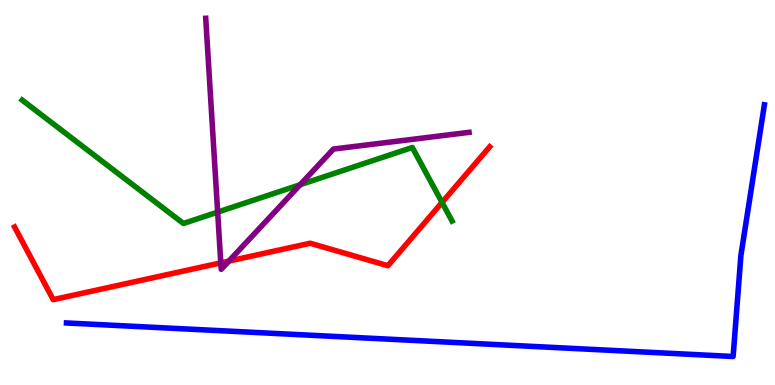[{'lines': ['blue', 'red'], 'intersections': []}, {'lines': ['green', 'red'], 'intersections': [{'x': 5.7, 'y': 4.74}]}, {'lines': ['purple', 'red'], 'intersections': [{'x': 2.85, 'y': 3.17}, {'x': 2.95, 'y': 3.22}]}, {'lines': ['blue', 'green'], 'intersections': []}, {'lines': ['blue', 'purple'], 'intersections': []}, {'lines': ['green', 'purple'], 'intersections': [{'x': 2.81, 'y': 4.49}, {'x': 3.87, 'y': 5.2}]}]